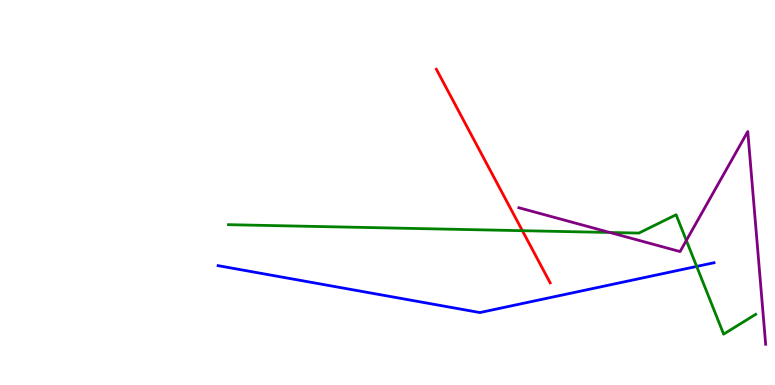[{'lines': ['blue', 'red'], 'intersections': []}, {'lines': ['green', 'red'], 'intersections': [{'x': 6.74, 'y': 4.01}]}, {'lines': ['purple', 'red'], 'intersections': []}, {'lines': ['blue', 'green'], 'intersections': [{'x': 8.99, 'y': 3.08}]}, {'lines': ['blue', 'purple'], 'intersections': []}, {'lines': ['green', 'purple'], 'intersections': [{'x': 7.87, 'y': 3.96}, {'x': 8.86, 'y': 3.75}]}]